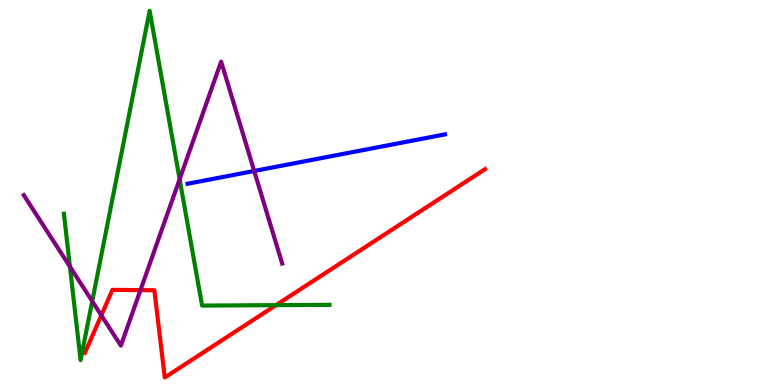[{'lines': ['blue', 'red'], 'intersections': []}, {'lines': ['green', 'red'], 'intersections': [{'x': 3.56, 'y': 2.07}]}, {'lines': ['purple', 'red'], 'intersections': [{'x': 1.31, 'y': 1.81}, {'x': 1.81, 'y': 2.46}]}, {'lines': ['blue', 'green'], 'intersections': []}, {'lines': ['blue', 'purple'], 'intersections': [{'x': 3.28, 'y': 5.56}]}, {'lines': ['green', 'purple'], 'intersections': [{'x': 0.902, 'y': 3.07}, {'x': 1.19, 'y': 2.18}, {'x': 2.32, 'y': 5.35}]}]